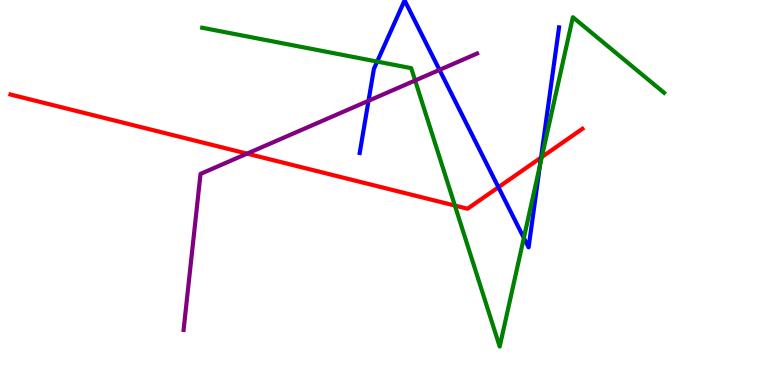[{'lines': ['blue', 'red'], 'intersections': [{'x': 6.43, 'y': 5.14}, {'x': 6.98, 'y': 5.91}]}, {'lines': ['green', 'red'], 'intersections': [{'x': 5.87, 'y': 4.66}, {'x': 6.99, 'y': 5.92}]}, {'lines': ['purple', 'red'], 'intersections': [{'x': 3.19, 'y': 6.01}]}, {'lines': ['blue', 'green'], 'intersections': [{'x': 4.87, 'y': 8.4}, {'x': 6.76, 'y': 3.82}, {'x': 6.97, 'y': 5.7}]}, {'lines': ['blue', 'purple'], 'intersections': [{'x': 4.76, 'y': 7.38}, {'x': 5.67, 'y': 8.18}]}, {'lines': ['green', 'purple'], 'intersections': [{'x': 5.36, 'y': 7.91}]}]